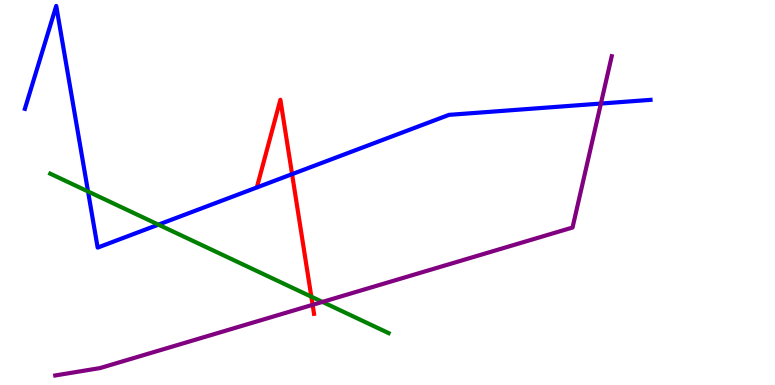[{'lines': ['blue', 'red'], 'intersections': [{'x': 3.77, 'y': 5.48}]}, {'lines': ['green', 'red'], 'intersections': [{'x': 4.02, 'y': 2.29}]}, {'lines': ['purple', 'red'], 'intersections': [{'x': 4.03, 'y': 2.08}]}, {'lines': ['blue', 'green'], 'intersections': [{'x': 1.14, 'y': 5.03}, {'x': 2.04, 'y': 4.17}]}, {'lines': ['blue', 'purple'], 'intersections': [{'x': 7.75, 'y': 7.31}]}, {'lines': ['green', 'purple'], 'intersections': [{'x': 4.16, 'y': 2.16}]}]